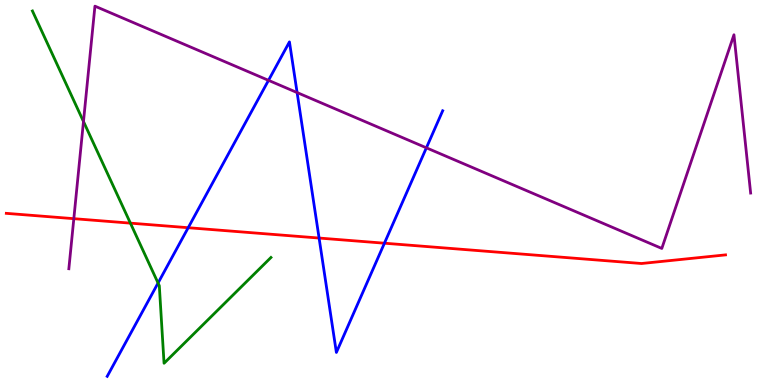[{'lines': ['blue', 'red'], 'intersections': [{'x': 2.43, 'y': 4.09}, {'x': 4.12, 'y': 3.82}, {'x': 4.96, 'y': 3.68}]}, {'lines': ['green', 'red'], 'intersections': [{'x': 1.68, 'y': 4.2}]}, {'lines': ['purple', 'red'], 'intersections': [{'x': 0.953, 'y': 4.32}]}, {'lines': ['blue', 'green'], 'intersections': [{'x': 2.04, 'y': 2.65}]}, {'lines': ['blue', 'purple'], 'intersections': [{'x': 3.46, 'y': 7.91}, {'x': 3.83, 'y': 7.6}, {'x': 5.5, 'y': 6.16}]}, {'lines': ['green', 'purple'], 'intersections': [{'x': 1.08, 'y': 6.84}]}]